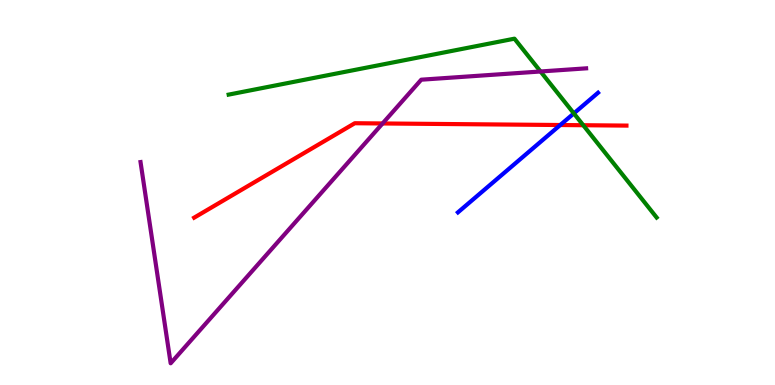[{'lines': ['blue', 'red'], 'intersections': [{'x': 7.23, 'y': 6.75}]}, {'lines': ['green', 'red'], 'intersections': [{'x': 7.53, 'y': 6.75}]}, {'lines': ['purple', 'red'], 'intersections': [{'x': 4.94, 'y': 6.79}]}, {'lines': ['blue', 'green'], 'intersections': [{'x': 7.4, 'y': 7.05}]}, {'lines': ['blue', 'purple'], 'intersections': []}, {'lines': ['green', 'purple'], 'intersections': [{'x': 6.97, 'y': 8.14}]}]